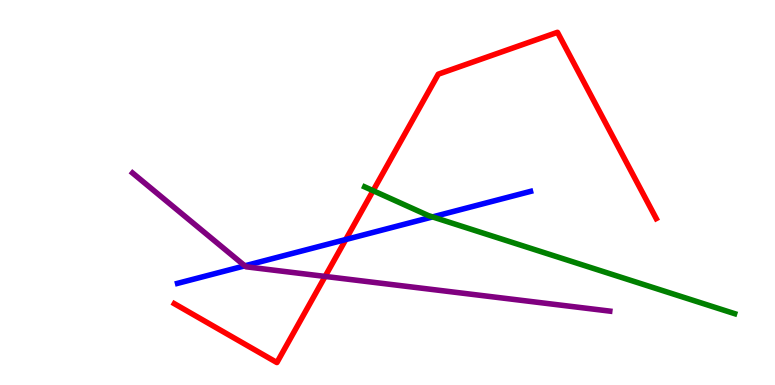[{'lines': ['blue', 'red'], 'intersections': [{'x': 4.46, 'y': 3.78}]}, {'lines': ['green', 'red'], 'intersections': [{'x': 4.81, 'y': 5.05}]}, {'lines': ['purple', 'red'], 'intersections': [{'x': 4.19, 'y': 2.82}]}, {'lines': ['blue', 'green'], 'intersections': [{'x': 5.58, 'y': 4.37}]}, {'lines': ['blue', 'purple'], 'intersections': [{'x': 3.16, 'y': 3.1}]}, {'lines': ['green', 'purple'], 'intersections': []}]